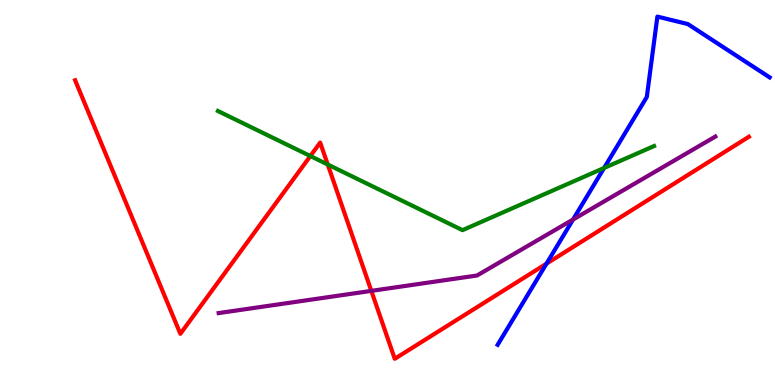[{'lines': ['blue', 'red'], 'intersections': [{'x': 7.05, 'y': 3.15}]}, {'lines': ['green', 'red'], 'intersections': [{'x': 4.0, 'y': 5.95}, {'x': 4.23, 'y': 5.73}]}, {'lines': ['purple', 'red'], 'intersections': [{'x': 4.79, 'y': 2.44}]}, {'lines': ['blue', 'green'], 'intersections': [{'x': 7.79, 'y': 5.64}]}, {'lines': ['blue', 'purple'], 'intersections': [{'x': 7.39, 'y': 4.3}]}, {'lines': ['green', 'purple'], 'intersections': []}]